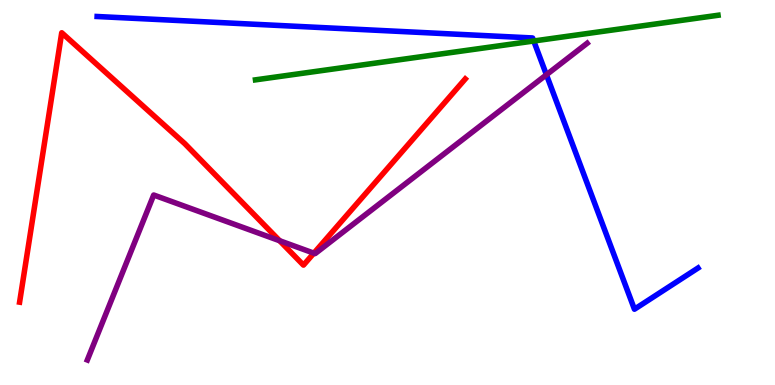[{'lines': ['blue', 'red'], 'intersections': []}, {'lines': ['green', 'red'], 'intersections': []}, {'lines': ['purple', 'red'], 'intersections': [{'x': 3.61, 'y': 3.75}, {'x': 4.05, 'y': 3.42}]}, {'lines': ['blue', 'green'], 'intersections': [{'x': 6.89, 'y': 8.94}]}, {'lines': ['blue', 'purple'], 'intersections': [{'x': 7.05, 'y': 8.06}]}, {'lines': ['green', 'purple'], 'intersections': []}]